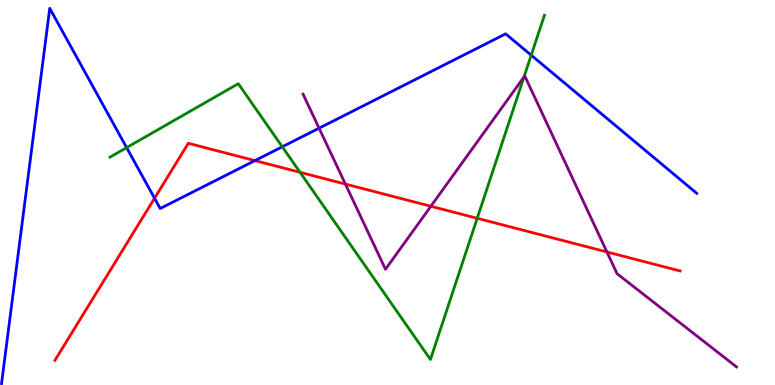[{'lines': ['blue', 'red'], 'intersections': [{'x': 1.99, 'y': 4.85}, {'x': 3.29, 'y': 5.83}]}, {'lines': ['green', 'red'], 'intersections': [{'x': 3.87, 'y': 5.52}, {'x': 6.16, 'y': 4.33}]}, {'lines': ['purple', 'red'], 'intersections': [{'x': 4.46, 'y': 5.22}, {'x': 5.56, 'y': 4.64}, {'x': 7.83, 'y': 3.46}]}, {'lines': ['blue', 'green'], 'intersections': [{'x': 1.63, 'y': 6.17}, {'x': 3.64, 'y': 6.19}, {'x': 6.85, 'y': 8.57}]}, {'lines': ['blue', 'purple'], 'intersections': [{'x': 4.12, 'y': 6.67}]}, {'lines': ['green', 'purple'], 'intersections': [{'x': 6.76, 'y': 8.0}]}]